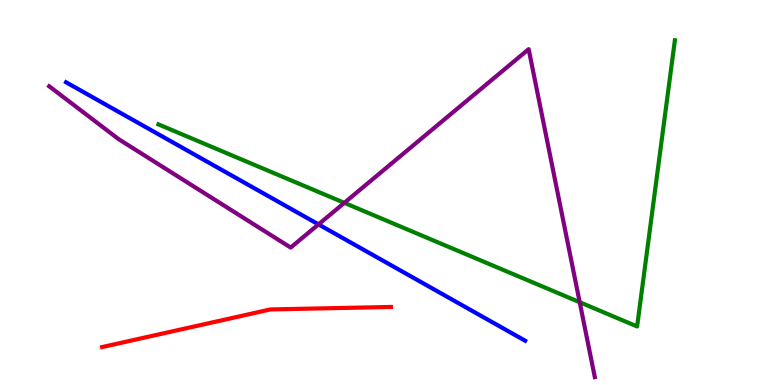[{'lines': ['blue', 'red'], 'intersections': []}, {'lines': ['green', 'red'], 'intersections': []}, {'lines': ['purple', 'red'], 'intersections': []}, {'lines': ['blue', 'green'], 'intersections': []}, {'lines': ['blue', 'purple'], 'intersections': [{'x': 4.11, 'y': 4.17}]}, {'lines': ['green', 'purple'], 'intersections': [{'x': 4.44, 'y': 4.73}, {'x': 7.48, 'y': 2.15}]}]